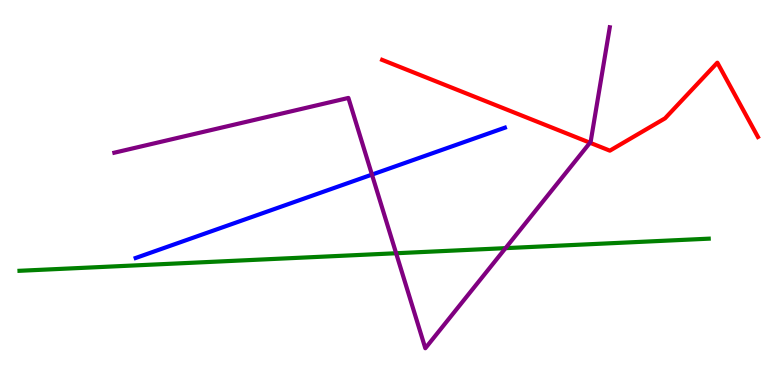[{'lines': ['blue', 'red'], 'intersections': []}, {'lines': ['green', 'red'], 'intersections': []}, {'lines': ['purple', 'red'], 'intersections': [{'x': 7.61, 'y': 6.29}]}, {'lines': ['blue', 'green'], 'intersections': []}, {'lines': ['blue', 'purple'], 'intersections': [{'x': 4.8, 'y': 5.46}]}, {'lines': ['green', 'purple'], 'intersections': [{'x': 5.11, 'y': 3.42}, {'x': 6.52, 'y': 3.55}]}]